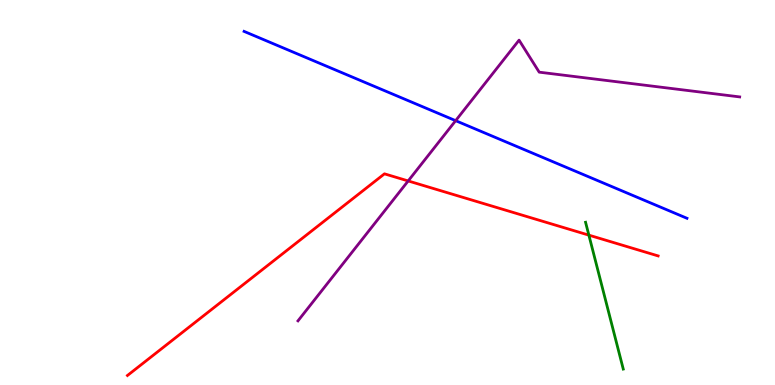[{'lines': ['blue', 'red'], 'intersections': []}, {'lines': ['green', 'red'], 'intersections': [{'x': 7.6, 'y': 3.89}]}, {'lines': ['purple', 'red'], 'intersections': [{'x': 5.27, 'y': 5.3}]}, {'lines': ['blue', 'green'], 'intersections': []}, {'lines': ['blue', 'purple'], 'intersections': [{'x': 5.88, 'y': 6.87}]}, {'lines': ['green', 'purple'], 'intersections': []}]